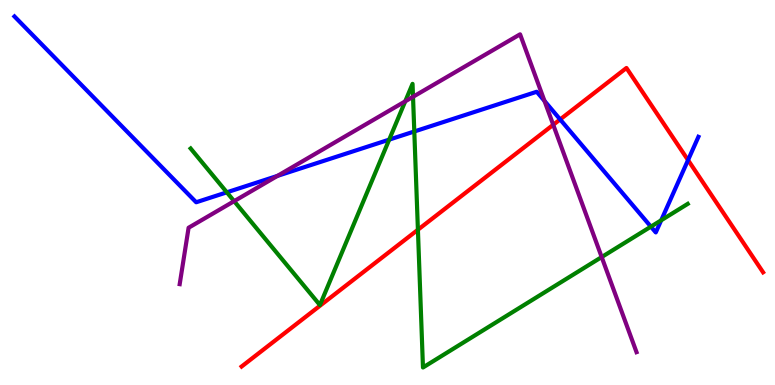[{'lines': ['blue', 'red'], 'intersections': [{'x': 7.23, 'y': 6.9}, {'x': 8.88, 'y': 5.84}]}, {'lines': ['green', 'red'], 'intersections': [{'x': 5.39, 'y': 4.03}]}, {'lines': ['purple', 'red'], 'intersections': [{'x': 7.14, 'y': 6.76}]}, {'lines': ['blue', 'green'], 'intersections': [{'x': 2.93, 'y': 5.0}, {'x': 5.02, 'y': 6.37}, {'x': 5.35, 'y': 6.58}, {'x': 8.4, 'y': 4.11}, {'x': 8.53, 'y': 4.28}]}, {'lines': ['blue', 'purple'], 'intersections': [{'x': 3.58, 'y': 5.43}, {'x': 7.03, 'y': 7.38}]}, {'lines': ['green', 'purple'], 'intersections': [{'x': 3.02, 'y': 4.77}, {'x': 5.23, 'y': 7.37}, {'x': 5.33, 'y': 7.49}, {'x': 7.76, 'y': 3.32}]}]